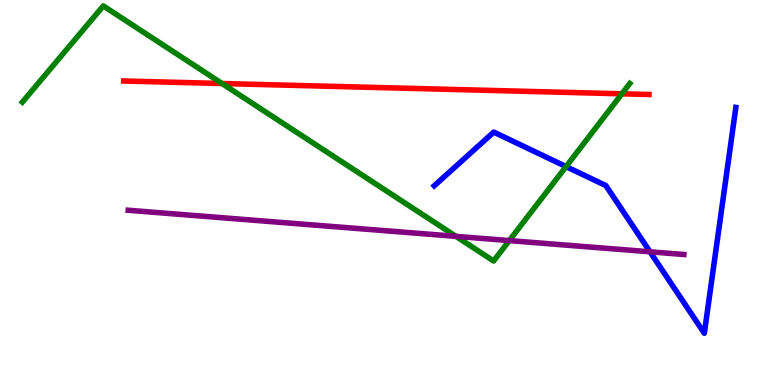[{'lines': ['blue', 'red'], 'intersections': []}, {'lines': ['green', 'red'], 'intersections': [{'x': 2.86, 'y': 7.83}, {'x': 8.02, 'y': 7.56}]}, {'lines': ['purple', 'red'], 'intersections': []}, {'lines': ['blue', 'green'], 'intersections': [{'x': 7.3, 'y': 5.67}]}, {'lines': ['blue', 'purple'], 'intersections': [{'x': 8.39, 'y': 3.46}]}, {'lines': ['green', 'purple'], 'intersections': [{'x': 5.88, 'y': 3.86}, {'x': 6.57, 'y': 3.75}]}]